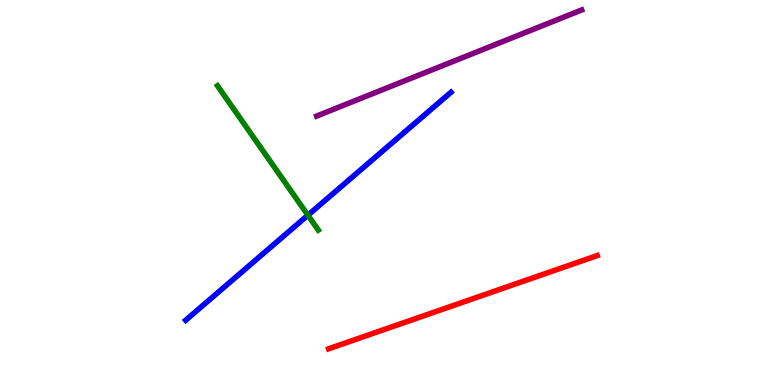[{'lines': ['blue', 'red'], 'intersections': []}, {'lines': ['green', 'red'], 'intersections': []}, {'lines': ['purple', 'red'], 'intersections': []}, {'lines': ['blue', 'green'], 'intersections': [{'x': 3.97, 'y': 4.41}]}, {'lines': ['blue', 'purple'], 'intersections': []}, {'lines': ['green', 'purple'], 'intersections': []}]